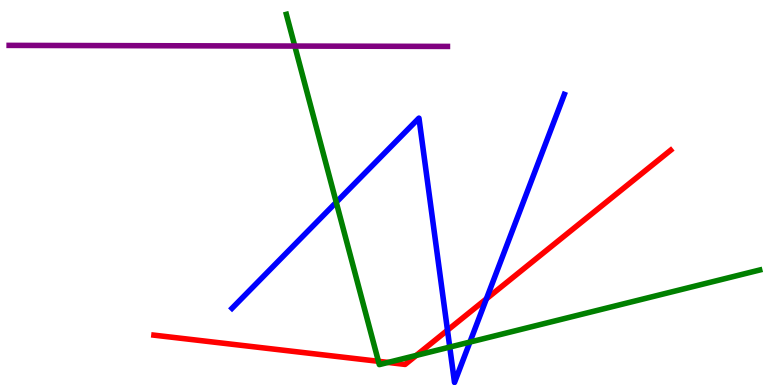[{'lines': ['blue', 'red'], 'intersections': [{'x': 5.77, 'y': 1.42}, {'x': 6.28, 'y': 2.24}]}, {'lines': ['green', 'red'], 'intersections': [{'x': 4.88, 'y': 0.615}, {'x': 5.01, 'y': 0.586}, {'x': 5.37, 'y': 0.768}]}, {'lines': ['purple', 'red'], 'intersections': []}, {'lines': ['blue', 'green'], 'intersections': [{'x': 4.34, 'y': 4.75}, {'x': 5.8, 'y': 0.985}, {'x': 6.06, 'y': 1.11}]}, {'lines': ['blue', 'purple'], 'intersections': []}, {'lines': ['green', 'purple'], 'intersections': [{'x': 3.8, 'y': 8.8}]}]